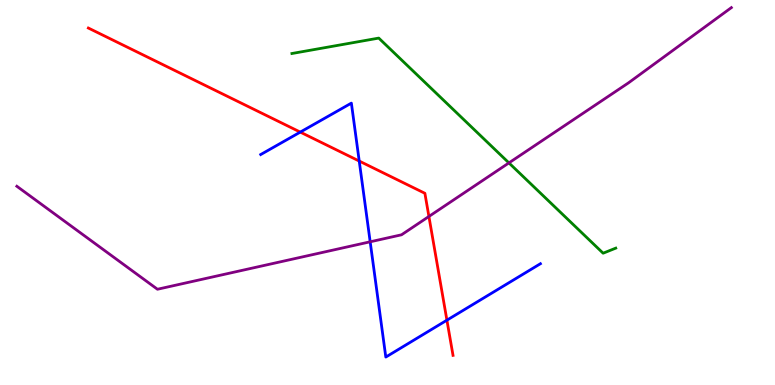[{'lines': ['blue', 'red'], 'intersections': [{'x': 3.87, 'y': 6.57}, {'x': 4.64, 'y': 5.82}, {'x': 5.77, 'y': 1.68}]}, {'lines': ['green', 'red'], 'intersections': []}, {'lines': ['purple', 'red'], 'intersections': [{'x': 5.53, 'y': 4.38}]}, {'lines': ['blue', 'green'], 'intersections': []}, {'lines': ['blue', 'purple'], 'intersections': [{'x': 4.78, 'y': 3.72}]}, {'lines': ['green', 'purple'], 'intersections': [{'x': 6.57, 'y': 5.77}]}]